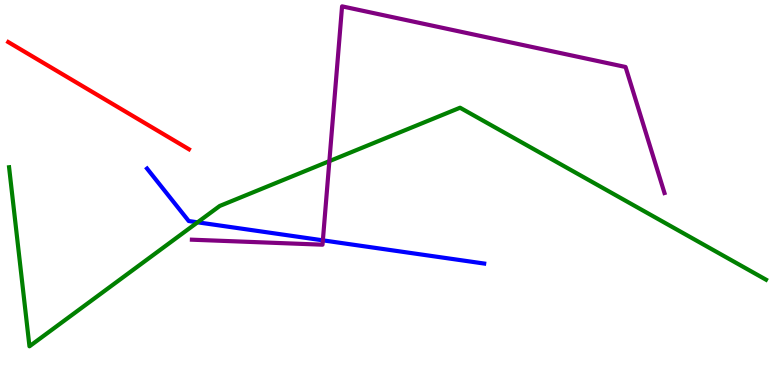[{'lines': ['blue', 'red'], 'intersections': []}, {'lines': ['green', 'red'], 'intersections': []}, {'lines': ['purple', 'red'], 'intersections': []}, {'lines': ['blue', 'green'], 'intersections': [{'x': 2.55, 'y': 4.23}]}, {'lines': ['blue', 'purple'], 'intersections': [{'x': 4.17, 'y': 3.76}]}, {'lines': ['green', 'purple'], 'intersections': [{'x': 4.25, 'y': 5.81}]}]